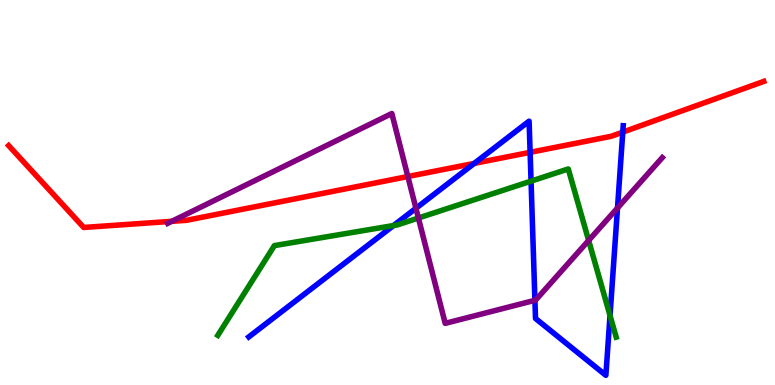[{'lines': ['blue', 'red'], 'intersections': [{'x': 6.12, 'y': 5.76}, {'x': 6.84, 'y': 6.04}, {'x': 8.04, 'y': 6.57}]}, {'lines': ['green', 'red'], 'intersections': []}, {'lines': ['purple', 'red'], 'intersections': [{'x': 2.22, 'y': 4.25}, {'x': 5.26, 'y': 5.41}]}, {'lines': ['blue', 'green'], 'intersections': [{'x': 5.08, 'y': 4.14}, {'x': 6.85, 'y': 5.3}, {'x': 7.87, 'y': 1.8}]}, {'lines': ['blue', 'purple'], 'intersections': [{'x': 5.37, 'y': 4.59}, {'x': 6.9, 'y': 2.2}, {'x': 7.97, 'y': 4.6}]}, {'lines': ['green', 'purple'], 'intersections': [{'x': 5.4, 'y': 4.34}, {'x': 7.6, 'y': 3.75}]}]